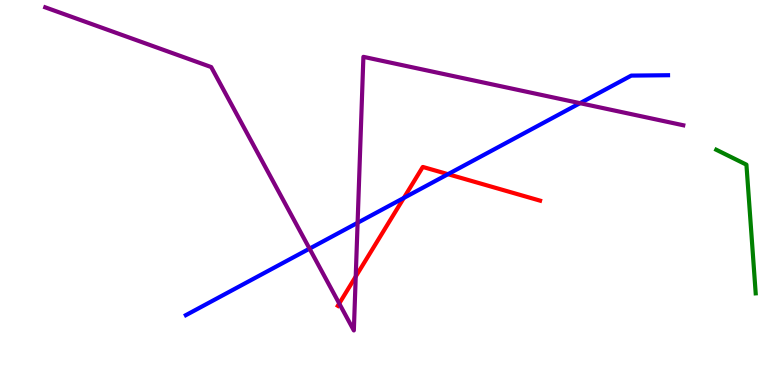[{'lines': ['blue', 'red'], 'intersections': [{'x': 5.21, 'y': 4.86}, {'x': 5.78, 'y': 5.48}]}, {'lines': ['green', 'red'], 'intersections': []}, {'lines': ['purple', 'red'], 'intersections': [{'x': 4.38, 'y': 2.12}, {'x': 4.59, 'y': 2.82}]}, {'lines': ['blue', 'green'], 'intersections': []}, {'lines': ['blue', 'purple'], 'intersections': [{'x': 3.99, 'y': 3.54}, {'x': 4.61, 'y': 4.21}, {'x': 7.48, 'y': 7.32}]}, {'lines': ['green', 'purple'], 'intersections': []}]